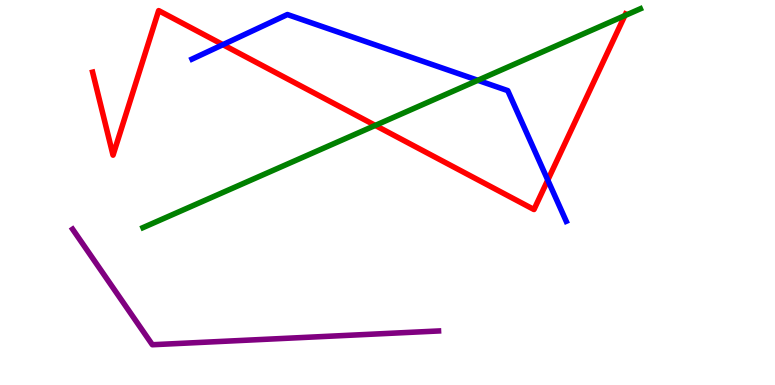[{'lines': ['blue', 'red'], 'intersections': [{'x': 2.88, 'y': 8.84}, {'x': 7.07, 'y': 5.32}]}, {'lines': ['green', 'red'], 'intersections': [{'x': 4.84, 'y': 6.74}, {'x': 8.06, 'y': 9.59}]}, {'lines': ['purple', 'red'], 'intersections': []}, {'lines': ['blue', 'green'], 'intersections': [{'x': 6.17, 'y': 7.91}]}, {'lines': ['blue', 'purple'], 'intersections': []}, {'lines': ['green', 'purple'], 'intersections': []}]